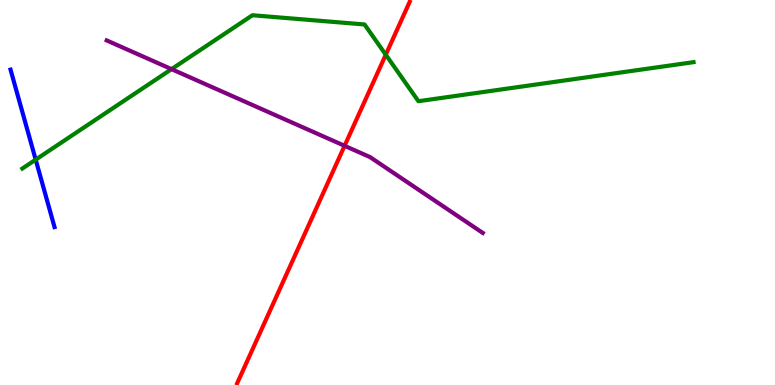[{'lines': ['blue', 'red'], 'intersections': []}, {'lines': ['green', 'red'], 'intersections': [{'x': 4.98, 'y': 8.58}]}, {'lines': ['purple', 'red'], 'intersections': [{'x': 4.45, 'y': 6.21}]}, {'lines': ['blue', 'green'], 'intersections': [{'x': 0.46, 'y': 5.85}]}, {'lines': ['blue', 'purple'], 'intersections': []}, {'lines': ['green', 'purple'], 'intersections': [{'x': 2.21, 'y': 8.2}]}]